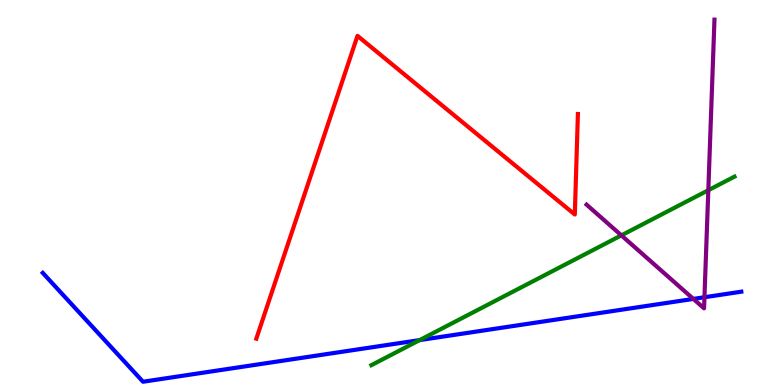[{'lines': ['blue', 'red'], 'intersections': []}, {'lines': ['green', 'red'], 'intersections': []}, {'lines': ['purple', 'red'], 'intersections': []}, {'lines': ['blue', 'green'], 'intersections': [{'x': 5.41, 'y': 1.17}]}, {'lines': ['blue', 'purple'], 'intersections': [{'x': 8.95, 'y': 2.24}, {'x': 9.09, 'y': 2.28}]}, {'lines': ['green', 'purple'], 'intersections': [{'x': 8.02, 'y': 3.89}, {'x': 9.14, 'y': 5.06}]}]